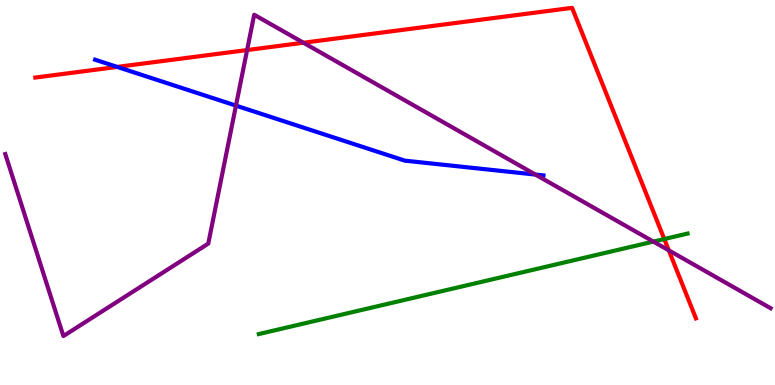[{'lines': ['blue', 'red'], 'intersections': [{'x': 1.51, 'y': 8.26}]}, {'lines': ['green', 'red'], 'intersections': [{'x': 8.57, 'y': 3.79}]}, {'lines': ['purple', 'red'], 'intersections': [{'x': 3.19, 'y': 8.7}, {'x': 3.92, 'y': 8.89}, {'x': 8.63, 'y': 3.5}]}, {'lines': ['blue', 'green'], 'intersections': []}, {'lines': ['blue', 'purple'], 'intersections': [{'x': 3.04, 'y': 7.26}, {'x': 6.91, 'y': 5.47}]}, {'lines': ['green', 'purple'], 'intersections': [{'x': 8.43, 'y': 3.72}]}]